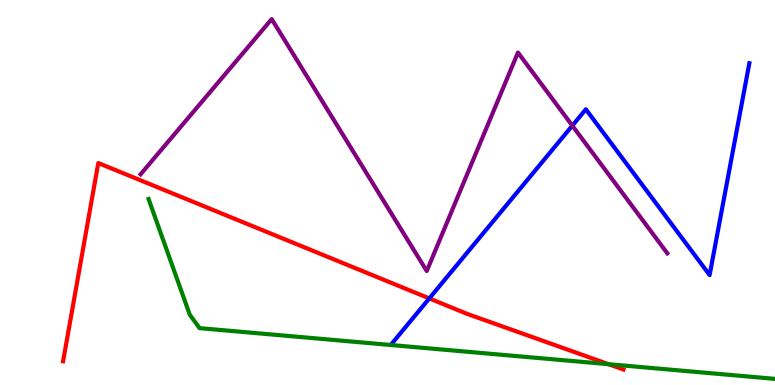[{'lines': ['blue', 'red'], 'intersections': [{'x': 5.54, 'y': 2.25}]}, {'lines': ['green', 'red'], 'intersections': [{'x': 7.85, 'y': 0.54}]}, {'lines': ['purple', 'red'], 'intersections': []}, {'lines': ['blue', 'green'], 'intersections': []}, {'lines': ['blue', 'purple'], 'intersections': [{'x': 7.38, 'y': 6.74}]}, {'lines': ['green', 'purple'], 'intersections': []}]